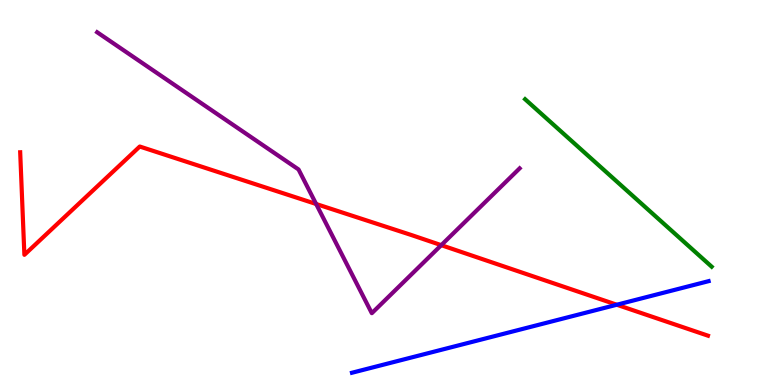[{'lines': ['blue', 'red'], 'intersections': [{'x': 7.96, 'y': 2.08}]}, {'lines': ['green', 'red'], 'intersections': []}, {'lines': ['purple', 'red'], 'intersections': [{'x': 4.08, 'y': 4.7}, {'x': 5.69, 'y': 3.63}]}, {'lines': ['blue', 'green'], 'intersections': []}, {'lines': ['blue', 'purple'], 'intersections': []}, {'lines': ['green', 'purple'], 'intersections': []}]